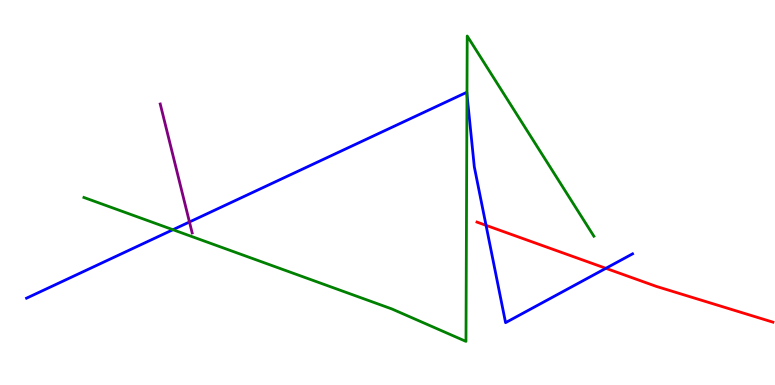[{'lines': ['blue', 'red'], 'intersections': [{'x': 6.27, 'y': 4.15}, {'x': 7.82, 'y': 3.03}]}, {'lines': ['green', 'red'], 'intersections': []}, {'lines': ['purple', 'red'], 'intersections': []}, {'lines': ['blue', 'green'], 'intersections': [{'x': 2.23, 'y': 4.03}, {'x': 6.03, 'y': 7.55}]}, {'lines': ['blue', 'purple'], 'intersections': [{'x': 2.44, 'y': 4.23}]}, {'lines': ['green', 'purple'], 'intersections': []}]